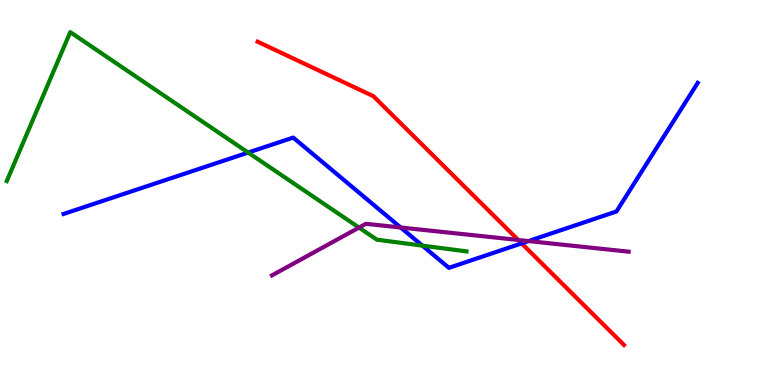[{'lines': ['blue', 'red'], 'intersections': [{'x': 6.73, 'y': 3.68}]}, {'lines': ['green', 'red'], 'intersections': []}, {'lines': ['purple', 'red'], 'intersections': [{'x': 6.69, 'y': 3.77}]}, {'lines': ['blue', 'green'], 'intersections': [{'x': 3.2, 'y': 6.04}, {'x': 5.45, 'y': 3.62}]}, {'lines': ['blue', 'purple'], 'intersections': [{'x': 5.17, 'y': 4.09}, {'x': 6.82, 'y': 3.74}]}, {'lines': ['green', 'purple'], 'intersections': [{'x': 4.63, 'y': 4.09}]}]